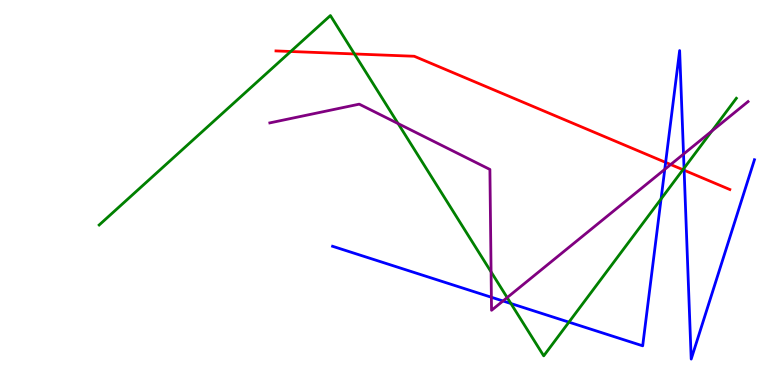[{'lines': ['blue', 'red'], 'intersections': [{'x': 8.59, 'y': 5.78}, {'x': 8.83, 'y': 5.58}]}, {'lines': ['green', 'red'], 'intersections': [{'x': 3.75, 'y': 8.66}, {'x': 4.57, 'y': 8.6}, {'x': 8.81, 'y': 5.59}]}, {'lines': ['purple', 'red'], 'intersections': [{'x': 8.65, 'y': 5.73}]}, {'lines': ['blue', 'green'], 'intersections': [{'x': 6.59, 'y': 2.12}, {'x': 7.34, 'y': 1.63}, {'x': 8.53, 'y': 4.83}, {'x': 8.83, 'y': 5.63}]}, {'lines': ['blue', 'purple'], 'intersections': [{'x': 6.34, 'y': 2.28}, {'x': 6.49, 'y': 2.18}, {'x': 8.58, 'y': 5.6}, {'x': 8.82, 'y': 6.0}]}, {'lines': ['green', 'purple'], 'intersections': [{'x': 5.14, 'y': 6.79}, {'x': 6.34, 'y': 2.94}, {'x': 6.54, 'y': 2.27}, {'x': 9.19, 'y': 6.6}]}]